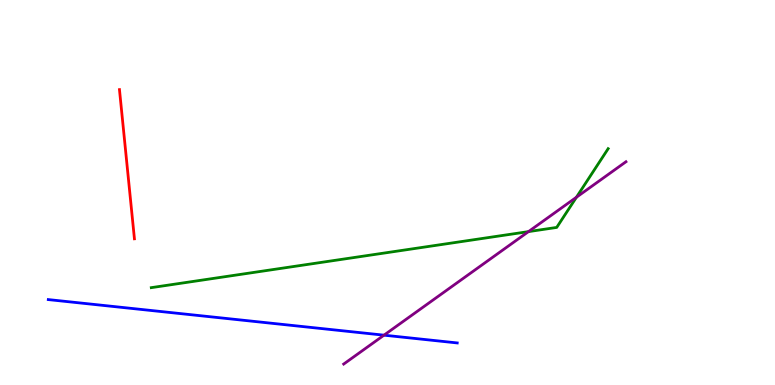[{'lines': ['blue', 'red'], 'intersections': []}, {'lines': ['green', 'red'], 'intersections': []}, {'lines': ['purple', 'red'], 'intersections': []}, {'lines': ['blue', 'green'], 'intersections': []}, {'lines': ['blue', 'purple'], 'intersections': [{'x': 4.95, 'y': 1.29}]}, {'lines': ['green', 'purple'], 'intersections': [{'x': 6.82, 'y': 3.98}, {'x': 7.44, 'y': 4.88}]}]